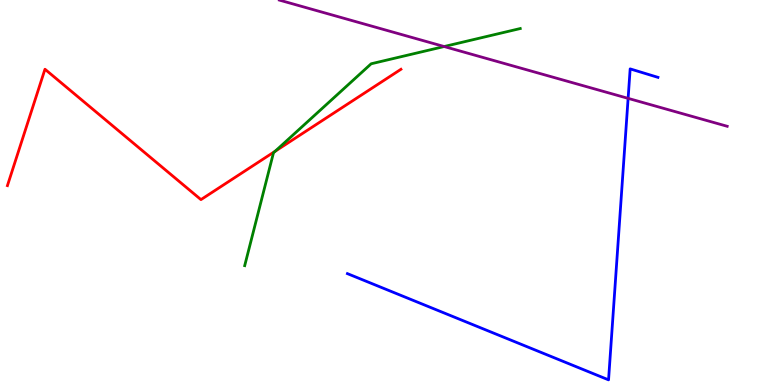[{'lines': ['blue', 'red'], 'intersections': []}, {'lines': ['green', 'red'], 'intersections': [{'x': 3.55, 'y': 6.07}]}, {'lines': ['purple', 'red'], 'intersections': []}, {'lines': ['blue', 'green'], 'intersections': []}, {'lines': ['blue', 'purple'], 'intersections': [{'x': 8.1, 'y': 7.45}]}, {'lines': ['green', 'purple'], 'intersections': [{'x': 5.73, 'y': 8.79}]}]